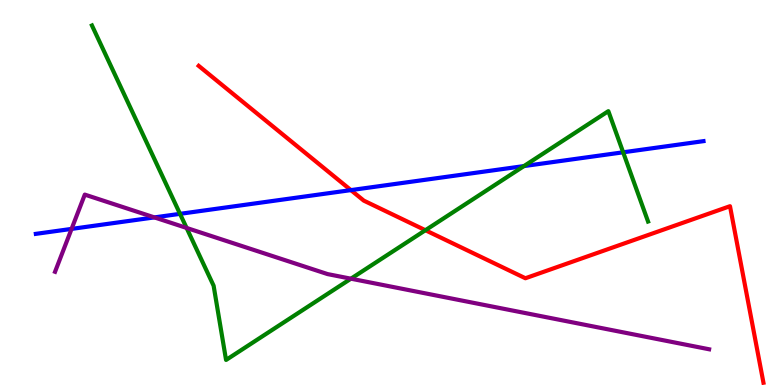[{'lines': ['blue', 'red'], 'intersections': [{'x': 4.53, 'y': 5.06}]}, {'lines': ['green', 'red'], 'intersections': [{'x': 5.49, 'y': 4.02}]}, {'lines': ['purple', 'red'], 'intersections': []}, {'lines': ['blue', 'green'], 'intersections': [{'x': 2.32, 'y': 4.45}, {'x': 6.76, 'y': 5.69}, {'x': 8.04, 'y': 6.04}]}, {'lines': ['blue', 'purple'], 'intersections': [{'x': 0.924, 'y': 4.05}, {'x': 1.99, 'y': 4.35}]}, {'lines': ['green', 'purple'], 'intersections': [{'x': 2.41, 'y': 4.08}, {'x': 4.53, 'y': 2.76}]}]